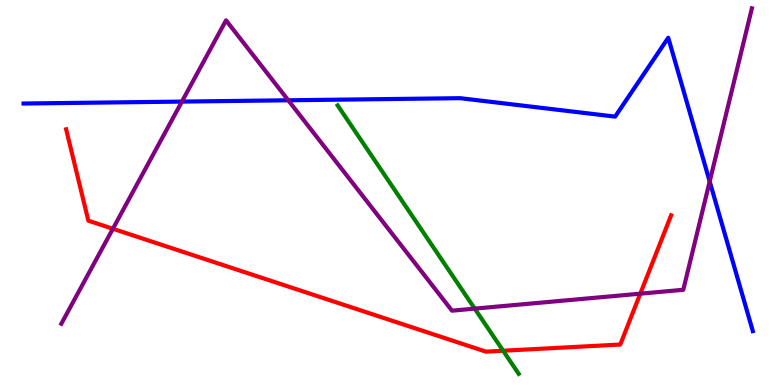[{'lines': ['blue', 'red'], 'intersections': []}, {'lines': ['green', 'red'], 'intersections': [{'x': 6.49, 'y': 0.89}]}, {'lines': ['purple', 'red'], 'intersections': [{'x': 1.46, 'y': 4.06}, {'x': 8.26, 'y': 2.37}]}, {'lines': ['blue', 'green'], 'intersections': []}, {'lines': ['blue', 'purple'], 'intersections': [{'x': 2.35, 'y': 7.36}, {'x': 3.72, 'y': 7.4}, {'x': 9.16, 'y': 5.29}]}, {'lines': ['green', 'purple'], 'intersections': [{'x': 6.13, 'y': 1.98}]}]